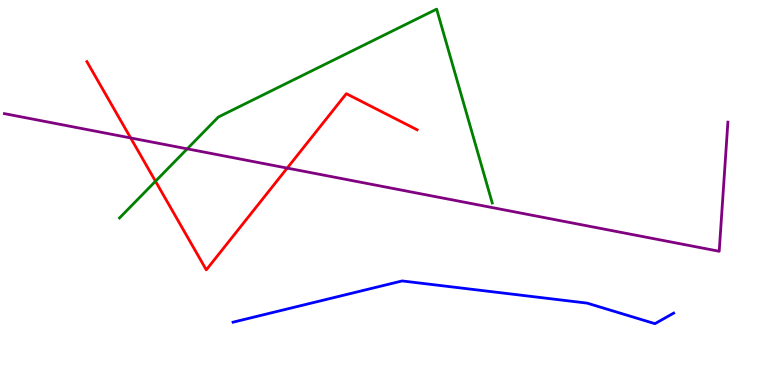[{'lines': ['blue', 'red'], 'intersections': []}, {'lines': ['green', 'red'], 'intersections': [{'x': 2.01, 'y': 5.29}]}, {'lines': ['purple', 'red'], 'intersections': [{'x': 1.69, 'y': 6.42}, {'x': 3.71, 'y': 5.63}]}, {'lines': ['blue', 'green'], 'intersections': []}, {'lines': ['blue', 'purple'], 'intersections': []}, {'lines': ['green', 'purple'], 'intersections': [{'x': 2.42, 'y': 6.13}]}]